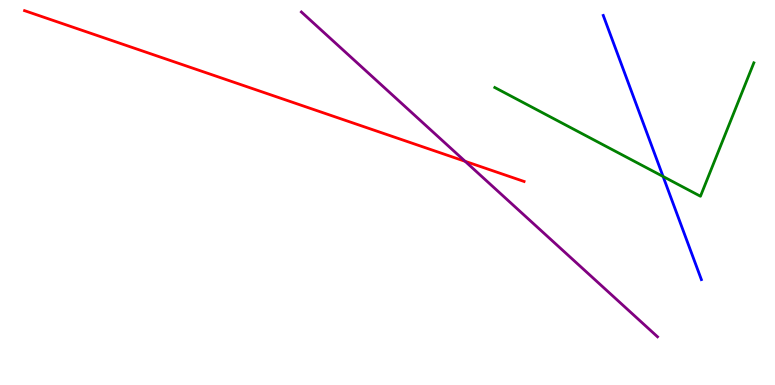[{'lines': ['blue', 'red'], 'intersections': []}, {'lines': ['green', 'red'], 'intersections': []}, {'lines': ['purple', 'red'], 'intersections': [{'x': 6.0, 'y': 5.81}]}, {'lines': ['blue', 'green'], 'intersections': [{'x': 8.56, 'y': 5.42}]}, {'lines': ['blue', 'purple'], 'intersections': []}, {'lines': ['green', 'purple'], 'intersections': []}]